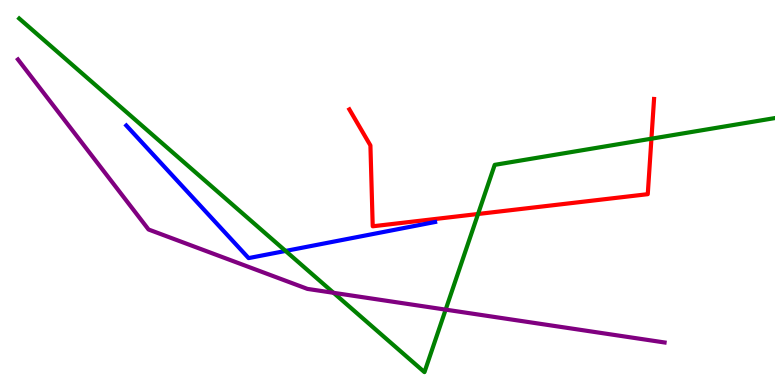[{'lines': ['blue', 'red'], 'intersections': []}, {'lines': ['green', 'red'], 'intersections': [{'x': 6.17, 'y': 4.44}, {'x': 8.41, 'y': 6.4}]}, {'lines': ['purple', 'red'], 'intersections': []}, {'lines': ['blue', 'green'], 'intersections': [{'x': 3.68, 'y': 3.48}]}, {'lines': ['blue', 'purple'], 'intersections': []}, {'lines': ['green', 'purple'], 'intersections': [{'x': 4.3, 'y': 2.39}, {'x': 5.75, 'y': 1.96}]}]